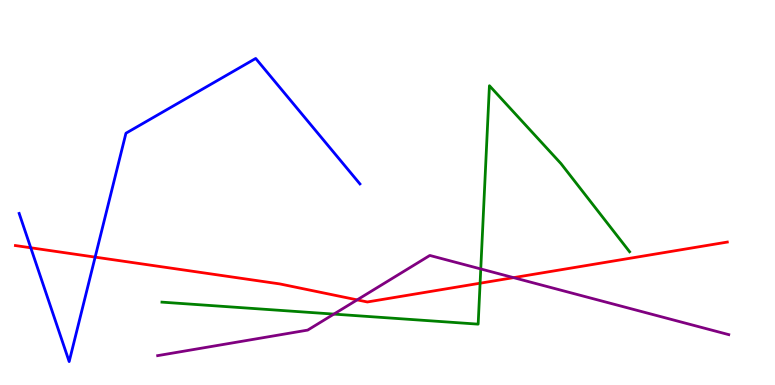[{'lines': ['blue', 'red'], 'intersections': [{'x': 0.397, 'y': 3.56}, {'x': 1.23, 'y': 3.32}]}, {'lines': ['green', 'red'], 'intersections': [{'x': 6.19, 'y': 2.64}]}, {'lines': ['purple', 'red'], 'intersections': [{'x': 4.61, 'y': 2.21}, {'x': 6.63, 'y': 2.79}]}, {'lines': ['blue', 'green'], 'intersections': []}, {'lines': ['blue', 'purple'], 'intersections': []}, {'lines': ['green', 'purple'], 'intersections': [{'x': 4.31, 'y': 1.84}, {'x': 6.2, 'y': 3.01}]}]